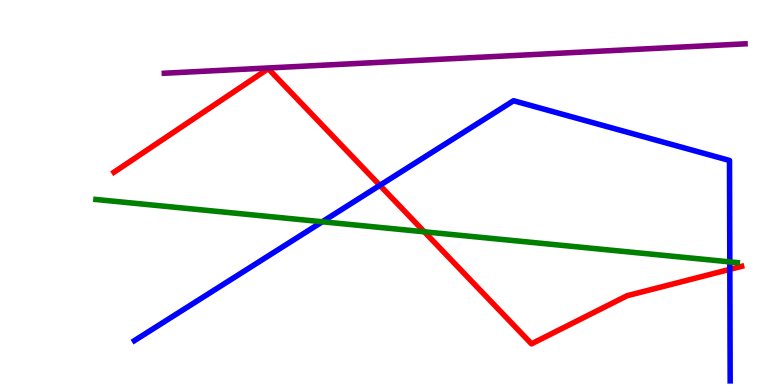[{'lines': ['blue', 'red'], 'intersections': [{'x': 4.9, 'y': 5.19}, {'x': 9.42, 'y': 3.0}]}, {'lines': ['green', 'red'], 'intersections': [{'x': 5.48, 'y': 3.98}]}, {'lines': ['purple', 'red'], 'intersections': []}, {'lines': ['blue', 'green'], 'intersections': [{'x': 4.16, 'y': 4.24}, {'x': 9.42, 'y': 3.2}]}, {'lines': ['blue', 'purple'], 'intersections': []}, {'lines': ['green', 'purple'], 'intersections': []}]